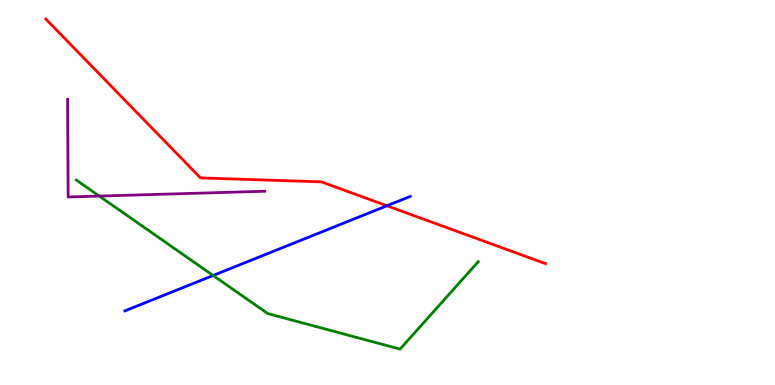[{'lines': ['blue', 'red'], 'intersections': [{'x': 4.99, 'y': 4.66}]}, {'lines': ['green', 'red'], 'intersections': []}, {'lines': ['purple', 'red'], 'intersections': []}, {'lines': ['blue', 'green'], 'intersections': [{'x': 2.75, 'y': 2.84}]}, {'lines': ['blue', 'purple'], 'intersections': []}, {'lines': ['green', 'purple'], 'intersections': [{'x': 1.28, 'y': 4.91}]}]